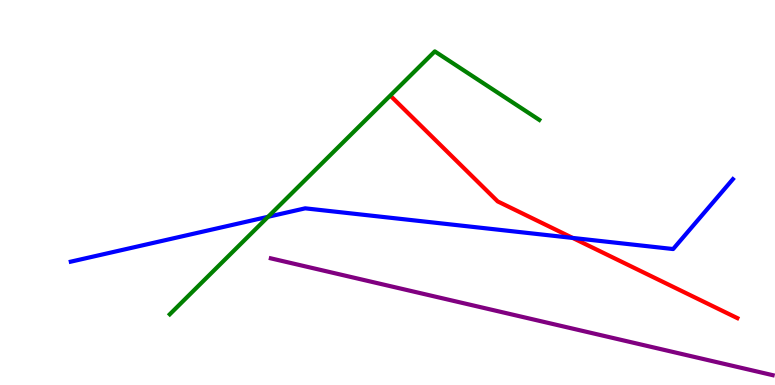[{'lines': ['blue', 'red'], 'intersections': [{'x': 7.39, 'y': 3.82}]}, {'lines': ['green', 'red'], 'intersections': []}, {'lines': ['purple', 'red'], 'intersections': []}, {'lines': ['blue', 'green'], 'intersections': [{'x': 3.46, 'y': 4.37}]}, {'lines': ['blue', 'purple'], 'intersections': []}, {'lines': ['green', 'purple'], 'intersections': []}]